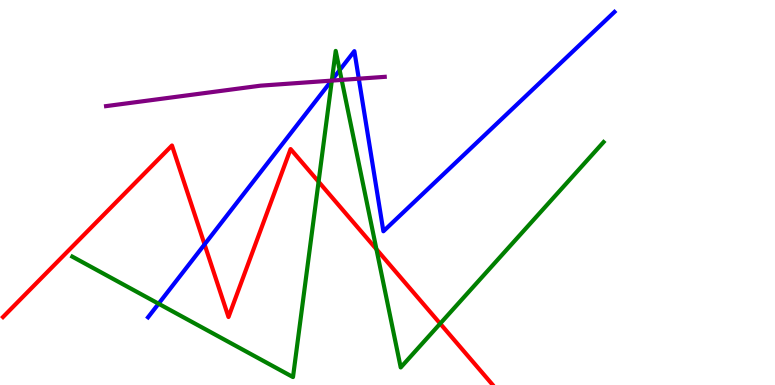[{'lines': ['blue', 'red'], 'intersections': [{'x': 2.64, 'y': 3.65}]}, {'lines': ['green', 'red'], 'intersections': [{'x': 4.11, 'y': 5.28}, {'x': 4.86, 'y': 3.53}, {'x': 5.68, 'y': 1.59}]}, {'lines': ['purple', 'red'], 'intersections': []}, {'lines': ['blue', 'green'], 'intersections': [{'x': 2.05, 'y': 2.11}, {'x': 4.28, 'y': 7.92}, {'x': 4.38, 'y': 8.18}]}, {'lines': ['blue', 'purple'], 'intersections': [{'x': 4.28, 'y': 7.91}, {'x': 4.63, 'y': 7.96}]}, {'lines': ['green', 'purple'], 'intersections': [{'x': 4.28, 'y': 7.91}, {'x': 4.41, 'y': 7.92}]}]